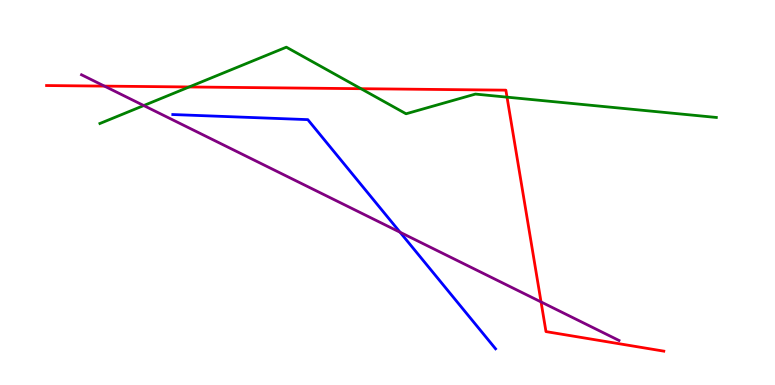[{'lines': ['blue', 'red'], 'intersections': []}, {'lines': ['green', 'red'], 'intersections': [{'x': 2.44, 'y': 7.74}, {'x': 4.66, 'y': 7.7}, {'x': 6.54, 'y': 7.48}]}, {'lines': ['purple', 'red'], 'intersections': [{'x': 1.35, 'y': 7.76}, {'x': 6.98, 'y': 2.16}]}, {'lines': ['blue', 'green'], 'intersections': []}, {'lines': ['blue', 'purple'], 'intersections': [{'x': 5.16, 'y': 3.97}]}, {'lines': ['green', 'purple'], 'intersections': [{'x': 1.85, 'y': 7.26}]}]